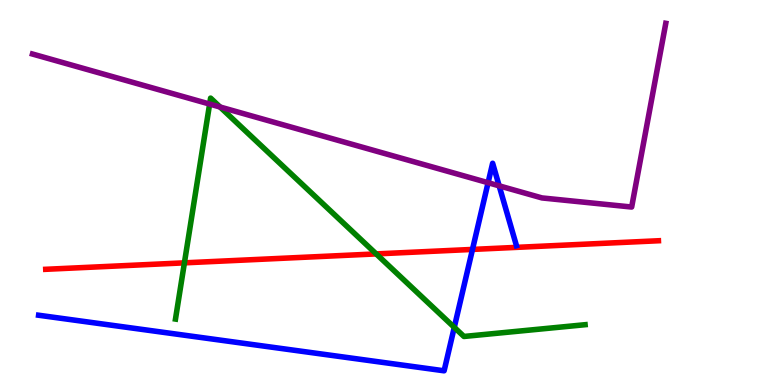[{'lines': ['blue', 'red'], 'intersections': [{'x': 6.1, 'y': 3.52}]}, {'lines': ['green', 'red'], 'intersections': [{'x': 2.38, 'y': 3.17}, {'x': 4.85, 'y': 3.41}]}, {'lines': ['purple', 'red'], 'intersections': []}, {'lines': ['blue', 'green'], 'intersections': [{'x': 5.86, 'y': 1.5}]}, {'lines': ['blue', 'purple'], 'intersections': [{'x': 6.3, 'y': 5.25}, {'x': 6.44, 'y': 5.17}]}, {'lines': ['green', 'purple'], 'intersections': [{'x': 2.7, 'y': 7.3}, {'x': 2.84, 'y': 7.22}]}]